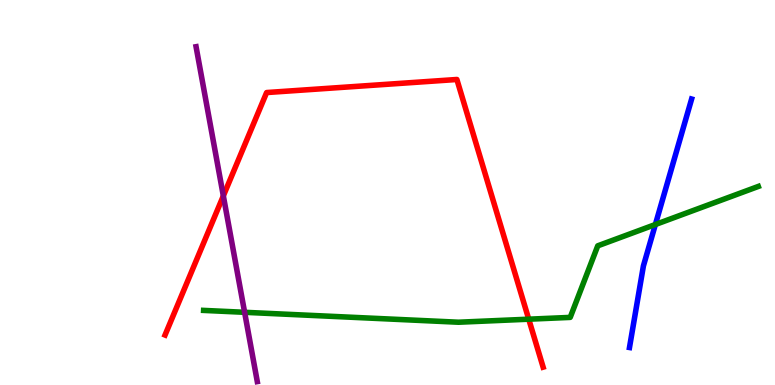[{'lines': ['blue', 'red'], 'intersections': []}, {'lines': ['green', 'red'], 'intersections': [{'x': 6.82, 'y': 1.71}]}, {'lines': ['purple', 'red'], 'intersections': [{'x': 2.88, 'y': 4.91}]}, {'lines': ['blue', 'green'], 'intersections': [{'x': 8.46, 'y': 4.17}]}, {'lines': ['blue', 'purple'], 'intersections': []}, {'lines': ['green', 'purple'], 'intersections': [{'x': 3.16, 'y': 1.89}]}]